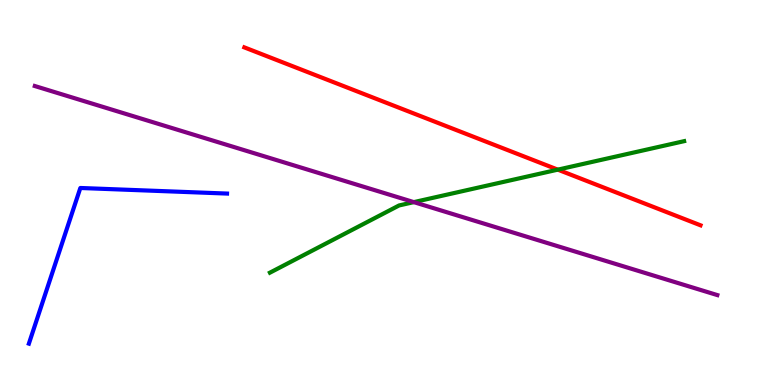[{'lines': ['blue', 'red'], 'intersections': []}, {'lines': ['green', 'red'], 'intersections': [{'x': 7.2, 'y': 5.59}]}, {'lines': ['purple', 'red'], 'intersections': []}, {'lines': ['blue', 'green'], 'intersections': []}, {'lines': ['blue', 'purple'], 'intersections': []}, {'lines': ['green', 'purple'], 'intersections': [{'x': 5.34, 'y': 4.75}]}]